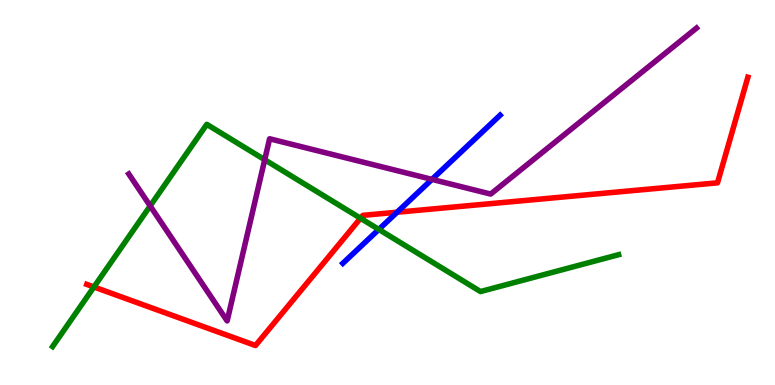[{'lines': ['blue', 'red'], 'intersections': [{'x': 5.12, 'y': 4.49}]}, {'lines': ['green', 'red'], 'intersections': [{'x': 1.21, 'y': 2.55}, {'x': 4.65, 'y': 4.33}]}, {'lines': ['purple', 'red'], 'intersections': []}, {'lines': ['blue', 'green'], 'intersections': [{'x': 4.89, 'y': 4.04}]}, {'lines': ['blue', 'purple'], 'intersections': [{'x': 5.57, 'y': 5.34}]}, {'lines': ['green', 'purple'], 'intersections': [{'x': 1.94, 'y': 4.65}, {'x': 3.42, 'y': 5.85}]}]